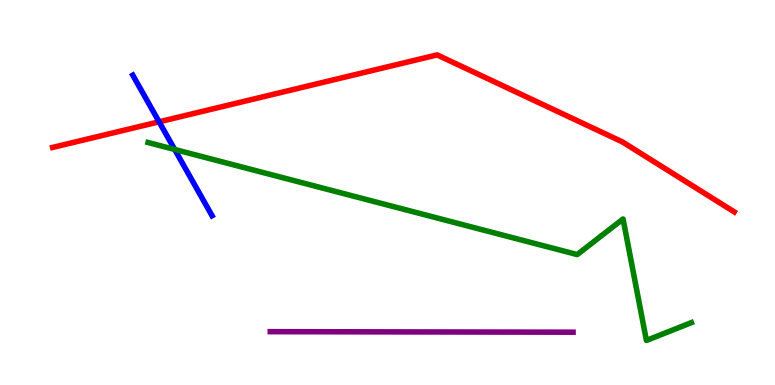[{'lines': ['blue', 'red'], 'intersections': [{'x': 2.05, 'y': 6.84}]}, {'lines': ['green', 'red'], 'intersections': []}, {'lines': ['purple', 'red'], 'intersections': []}, {'lines': ['blue', 'green'], 'intersections': [{'x': 2.25, 'y': 6.12}]}, {'lines': ['blue', 'purple'], 'intersections': []}, {'lines': ['green', 'purple'], 'intersections': []}]